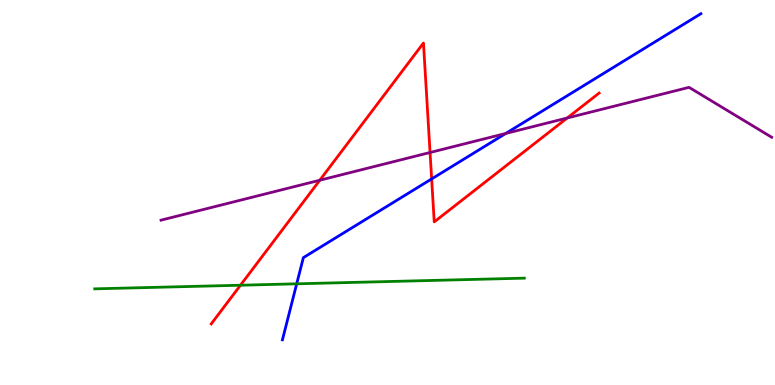[{'lines': ['blue', 'red'], 'intersections': [{'x': 5.57, 'y': 5.35}]}, {'lines': ['green', 'red'], 'intersections': [{'x': 3.1, 'y': 2.59}]}, {'lines': ['purple', 'red'], 'intersections': [{'x': 4.13, 'y': 5.32}, {'x': 5.55, 'y': 6.04}, {'x': 7.32, 'y': 6.94}]}, {'lines': ['blue', 'green'], 'intersections': [{'x': 3.83, 'y': 2.63}]}, {'lines': ['blue', 'purple'], 'intersections': [{'x': 6.53, 'y': 6.53}]}, {'lines': ['green', 'purple'], 'intersections': []}]